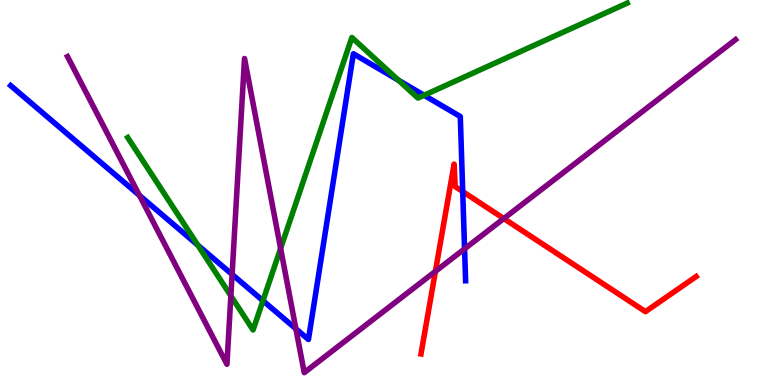[{'lines': ['blue', 'red'], 'intersections': [{'x': 5.97, 'y': 5.02}]}, {'lines': ['green', 'red'], 'intersections': []}, {'lines': ['purple', 'red'], 'intersections': [{'x': 5.62, 'y': 2.95}, {'x': 6.5, 'y': 4.32}]}, {'lines': ['blue', 'green'], 'intersections': [{'x': 2.55, 'y': 3.63}, {'x': 3.39, 'y': 2.19}, {'x': 5.14, 'y': 7.92}, {'x': 5.47, 'y': 7.53}]}, {'lines': ['blue', 'purple'], 'intersections': [{'x': 1.8, 'y': 4.93}, {'x': 2.99, 'y': 2.87}, {'x': 3.82, 'y': 1.46}, {'x': 5.99, 'y': 3.54}]}, {'lines': ['green', 'purple'], 'intersections': [{'x': 2.98, 'y': 2.31}, {'x': 3.62, 'y': 3.55}]}]